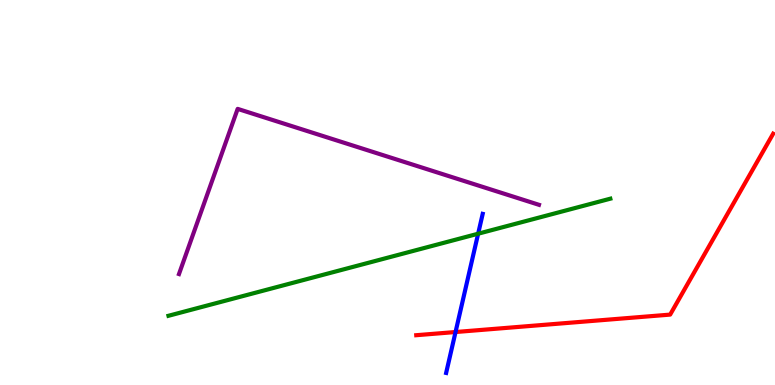[{'lines': ['blue', 'red'], 'intersections': [{'x': 5.88, 'y': 1.38}]}, {'lines': ['green', 'red'], 'intersections': []}, {'lines': ['purple', 'red'], 'intersections': []}, {'lines': ['blue', 'green'], 'intersections': [{'x': 6.17, 'y': 3.93}]}, {'lines': ['blue', 'purple'], 'intersections': []}, {'lines': ['green', 'purple'], 'intersections': []}]